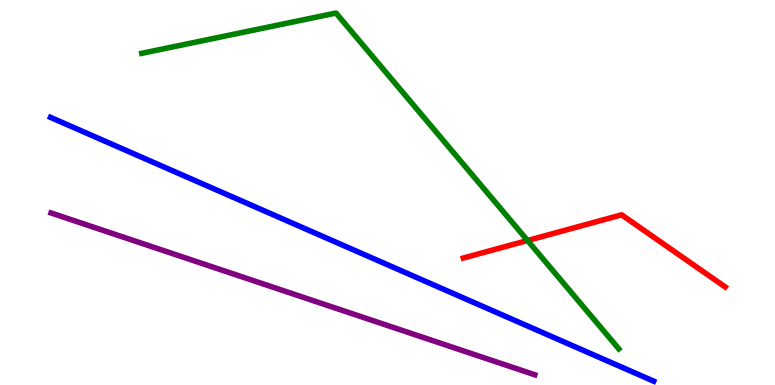[{'lines': ['blue', 'red'], 'intersections': []}, {'lines': ['green', 'red'], 'intersections': [{'x': 6.81, 'y': 3.75}]}, {'lines': ['purple', 'red'], 'intersections': []}, {'lines': ['blue', 'green'], 'intersections': []}, {'lines': ['blue', 'purple'], 'intersections': []}, {'lines': ['green', 'purple'], 'intersections': []}]